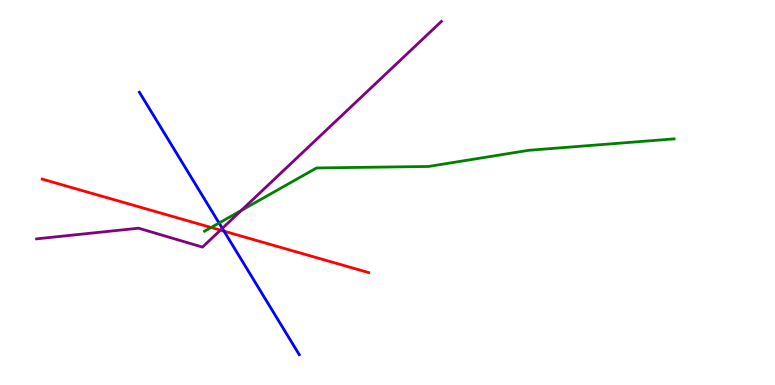[{'lines': ['blue', 'red'], 'intersections': [{'x': 2.89, 'y': 4.0}]}, {'lines': ['green', 'red'], 'intersections': [{'x': 2.72, 'y': 4.09}]}, {'lines': ['purple', 'red'], 'intersections': [{'x': 2.84, 'y': 4.02}]}, {'lines': ['blue', 'green'], 'intersections': [{'x': 2.83, 'y': 4.21}]}, {'lines': ['blue', 'purple'], 'intersections': [{'x': 2.87, 'y': 4.07}]}, {'lines': ['green', 'purple'], 'intersections': [{'x': 3.11, 'y': 4.53}]}]